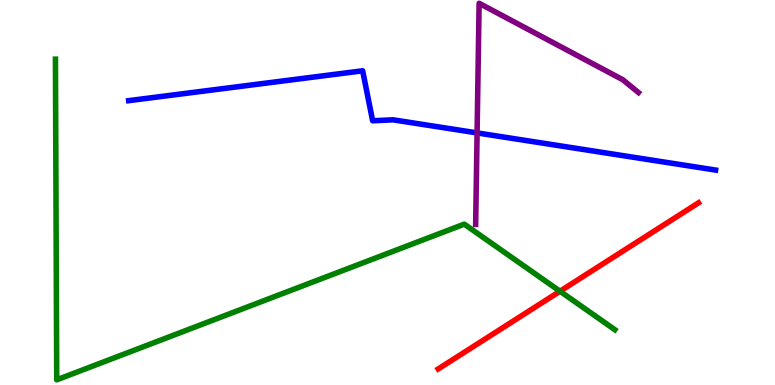[{'lines': ['blue', 'red'], 'intersections': []}, {'lines': ['green', 'red'], 'intersections': [{'x': 7.23, 'y': 2.44}]}, {'lines': ['purple', 'red'], 'intersections': []}, {'lines': ['blue', 'green'], 'intersections': []}, {'lines': ['blue', 'purple'], 'intersections': [{'x': 6.16, 'y': 6.55}]}, {'lines': ['green', 'purple'], 'intersections': []}]